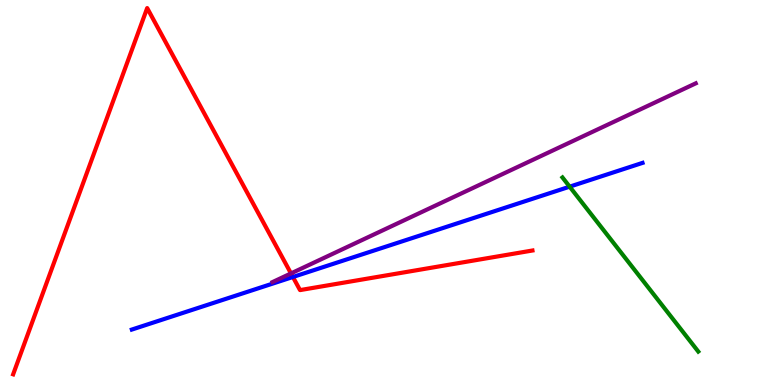[{'lines': ['blue', 'red'], 'intersections': [{'x': 3.78, 'y': 2.81}]}, {'lines': ['green', 'red'], 'intersections': []}, {'lines': ['purple', 'red'], 'intersections': [{'x': 3.75, 'y': 2.9}]}, {'lines': ['blue', 'green'], 'intersections': [{'x': 7.35, 'y': 5.15}]}, {'lines': ['blue', 'purple'], 'intersections': []}, {'lines': ['green', 'purple'], 'intersections': []}]